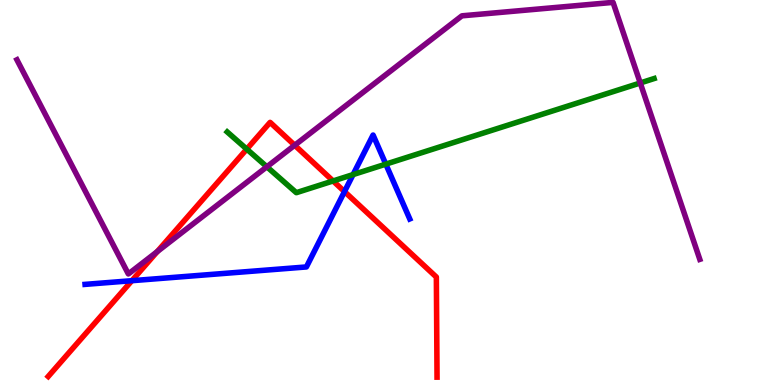[{'lines': ['blue', 'red'], 'intersections': [{'x': 1.7, 'y': 2.71}, {'x': 4.45, 'y': 5.02}]}, {'lines': ['green', 'red'], 'intersections': [{'x': 3.18, 'y': 6.13}, {'x': 4.3, 'y': 5.3}]}, {'lines': ['purple', 'red'], 'intersections': [{'x': 2.03, 'y': 3.46}, {'x': 3.8, 'y': 6.23}]}, {'lines': ['blue', 'green'], 'intersections': [{'x': 4.56, 'y': 5.47}, {'x': 4.98, 'y': 5.74}]}, {'lines': ['blue', 'purple'], 'intersections': []}, {'lines': ['green', 'purple'], 'intersections': [{'x': 3.44, 'y': 5.67}, {'x': 8.26, 'y': 7.84}]}]